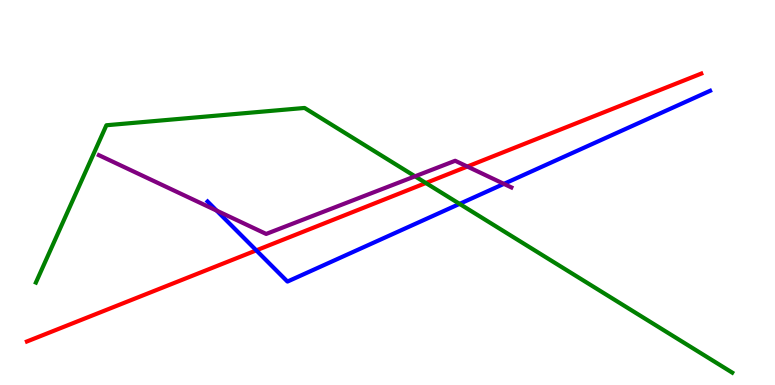[{'lines': ['blue', 'red'], 'intersections': [{'x': 3.31, 'y': 3.5}]}, {'lines': ['green', 'red'], 'intersections': [{'x': 5.49, 'y': 5.25}]}, {'lines': ['purple', 'red'], 'intersections': [{'x': 6.03, 'y': 5.67}]}, {'lines': ['blue', 'green'], 'intersections': [{'x': 5.93, 'y': 4.7}]}, {'lines': ['blue', 'purple'], 'intersections': [{'x': 2.8, 'y': 4.53}, {'x': 6.5, 'y': 5.22}]}, {'lines': ['green', 'purple'], 'intersections': [{'x': 5.36, 'y': 5.42}]}]